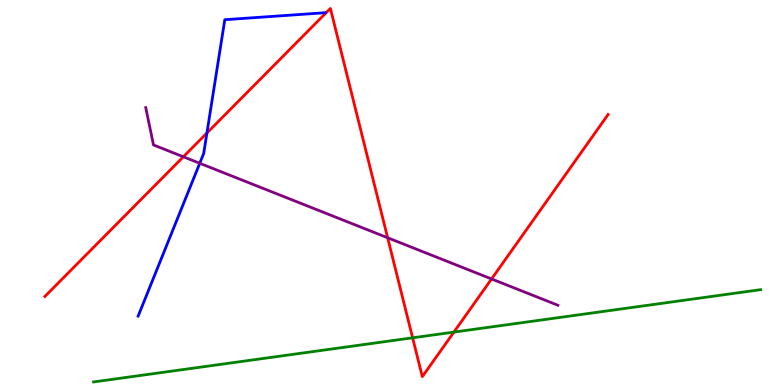[{'lines': ['blue', 'red'], 'intersections': [{'x': 2.67, 'y': 6.54}]}, {'lines': ['green', 'red'], 'intersections': [{'x': 5.32, 'y': 1.23}, {'x': 5.86, 'y': 1.37}]}, {'lines': ['purple', 'red'], 'intersections': [{'x': 2.37, 'y': 5.93}, {'x': 5.0, 'y': 3.82}, {'x': 6.34, 'y': 2.75}]}, {'lines': ['blue', 'green'], 'intersections': []}, {'lines': ['blue', 'purple'], 'intersections': [{'x': 2.58, 'y': 5.76}]}, {'lines': ['green', 'purple'], 'intersections': []}]